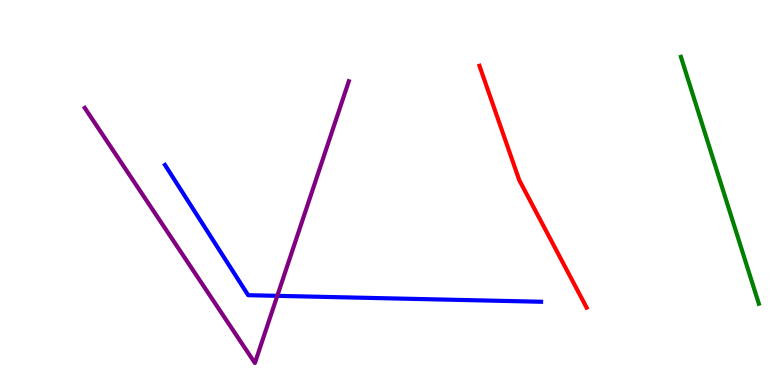[{'lines': ['blue', 'red'], 'intersections': []}, {'lines': ['green', 'red'], 'intersections': []}, {'lines': ['purple', 'red'], 'intersections': []}, {'lines': ['blue', 'green'], 'intersections': []}, {'lines': ['blue', 'purple'], 'intersections': [{'x': 3.58, 'y': 2.32}]}, {'lines': ['green', 'purple'], 'intersections': []}]